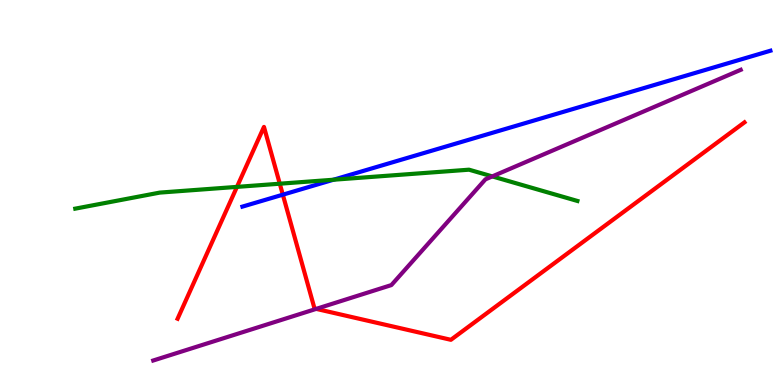[{'lines': ['blue', 'red'], 'intersections': [{'x': 3.65, 'y': 4.94}]}, {'lines': ['green', 'red'], 'intersections': [{'x': 3.06, 'y': 5.15}, {'x': 3.61, 'y': 5.23}]}, {'lines': ['purple', 'red'], 'intersections': [{'x': 4.08, 'y': 1.98}]}, {'lines': ['blue', 'green'], 'intersections': [{'x': 4.3, 'y': 5.33}]}, {'lines': ['blue', 'purple'], 'intersections': []}, {'lines': ['green', 'purple'], 'intersections': [{'x': 6.35, 'y': 5.42}]}]